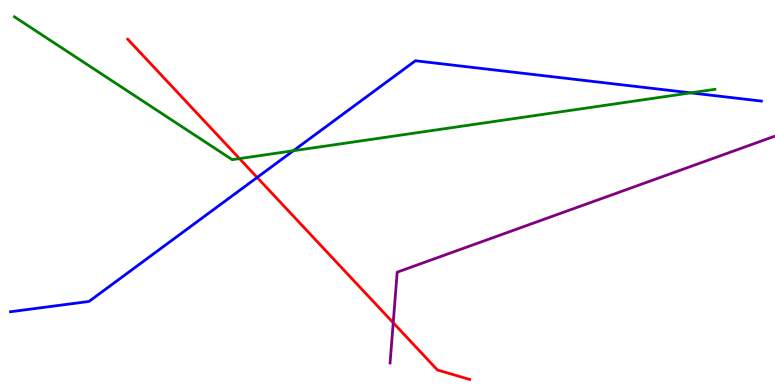[{'lines': ['blue', 'red'], 'intersections': [{'x': 3.32, 'y': 5.39}]}, {'lines': ['green', 'red'], 'intersections': [{'x': 3.09, 'y': 5.88}]}, {'lines': ['purple', 'red'], 'intersections': [{'x': 5.07, 'y': 1.62}]}, {'lines': ['blue', 'green'], 'intersections': [{'x': 3.79, 'y': 6.08}, {'x': 8.91, 'y': 7.59}]}, {'lines': ['blue', 'purple'], 'intersections': []}, {'lines': ['green', 'purple'], 'intersections': []}]